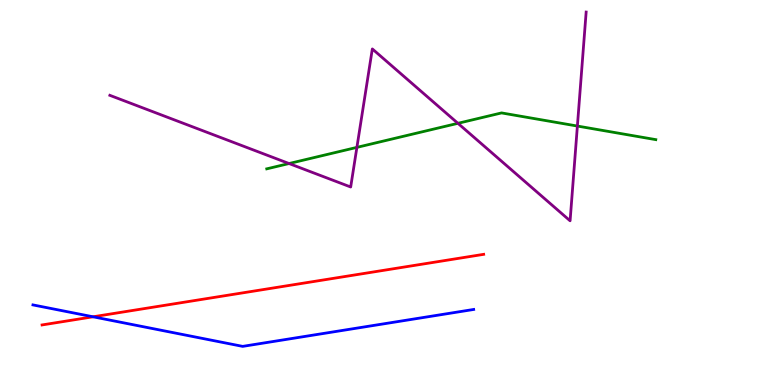[{'lines': ['blue', 'red'], 'intersections': [{'x': 1.2, 'y': 1.77}]}, {'lines': ['green', 'red'], 'intersections': []}, {'lines': ['purple', 'red'], 'intersections': []}, {'lines': ['blue', 'green'], 'intersections': []}, {'lines': ['blue', 'purple'], 'intersections': []}, {'lines': ['green', 'purple'], 'intersections': [{'x': 3.73, 'y': 5.75}, {'x': 4.61, 'y': 6.17}, {'x': 5.91, 'y': 6.8}, {'x': 7.45, 'y': 6.73}]}]